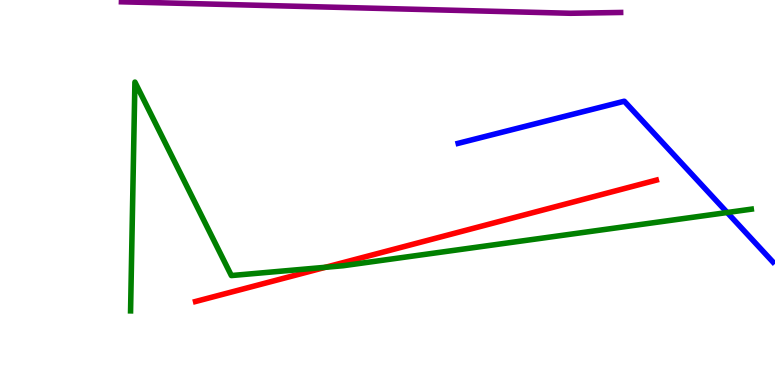[{'lines': ['blue', 'red'], 'intersections': []}, {'lines': ['green', 'red'], 'intersections': [{'x': 4.2, 'y': 3.06}]}, {'lines': ['purple', 'red'], 'intersections': []}, {'lines': ['blue', 'green'], 'intersections': [{'x': 9.38, 'y': 4.48}]}, {'lines': ['blue', 'purple'], 'intersections': []}, {'lines': ['green', 'purple'], 'intersections': []}]